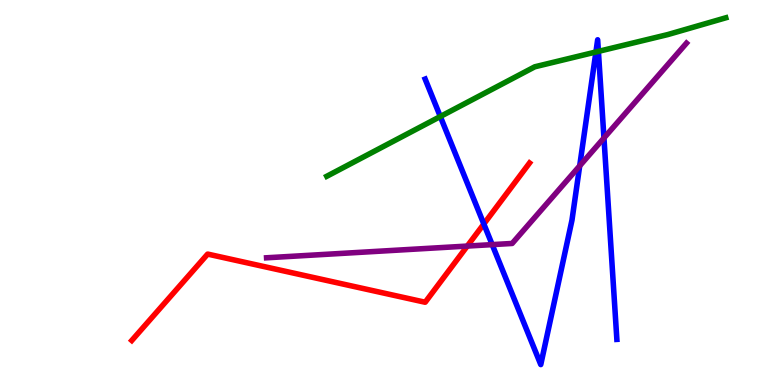[{'lines': ['blue', 'red'], 'intersections': [{'x': 6.24, 'y': 4.18}]}, {'lines': ['green', 'red'], 'intersections': []}, {'lines': ['purple', 'red'], 'intersections': [{'x': 6.03, 'y': 3.61}]}, {'lines': ['blue', 'green'], 'intersections': [{'x': 5.68, 'y': 6.97}, {'x': 7.69, 'y': 8.65}, {'x': 7.72, 'y': 8.67}]}, {'lines': ['blue', 'purple'], 'intersections': [{'x': 6.35, 'y': 3.65}, {'x': 7.48, 'y': 5.69}, {'x': 7.79, 'y': 6.42}]}, {'lines': ['green', 'purple'], 'intersections': []}]